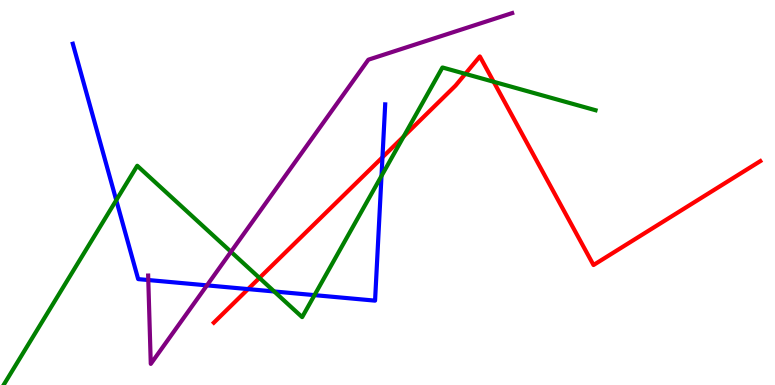[{'lines': ['blue', 'red'], 'intersections': [{'x': 3.2, 'y': 2.49}, {'x': 4.94, 'y': 5.91}]}, {'lines': ['green', 'red'], 'intersections': [{'x': 3.35, 'y': 2.78}, {'x': 5.21, 'y': 6.46}, {'x': 6.0, 'y': 8.08}, {'x': 6.37, 'y': 7.88}]}, {'lines': ['purple', 'red'], 'intersections': []}, {'lines': ['blue', 'green'], 'intersections': [{'x': 1.5, 'y': 4.8}, {'x': 3.54, 'y': 2.43}, {'x': 4.06, 'y': 2.33}, {'x': 4.92, 'y': 5.43}]}, {'lines': ['blue', 'purple'], 'intersections': [{'x': 1.91, 'y': 2.73}, {'x': 2.67, 'y': 2.59}]}, {'lines': ['green', 'purple'], 'intersections': [{'x': 2.98, 'y': 3.46}]}]